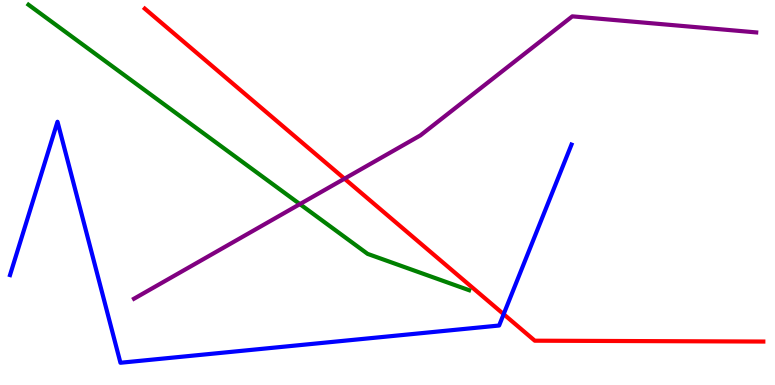[{'lines': ['blue', 'red'], 'intersections': [{'x': 6.5, 'y': 1.84}]}, {'lines': ['green', 'red'], 'intersections': []}, {'lines': ['purple', 'red'], 'intersections': [{'x': 4.45, 'y': 5.36}]}, {'lines': ['blue', 'green'], 'intersections': []}, {'lines': ['blue', 'purple'], 'intersections': []}, {'lines': ['green', 'purple'], 'intersections': [{'x': 3.87, 'y': 4.7}]}]